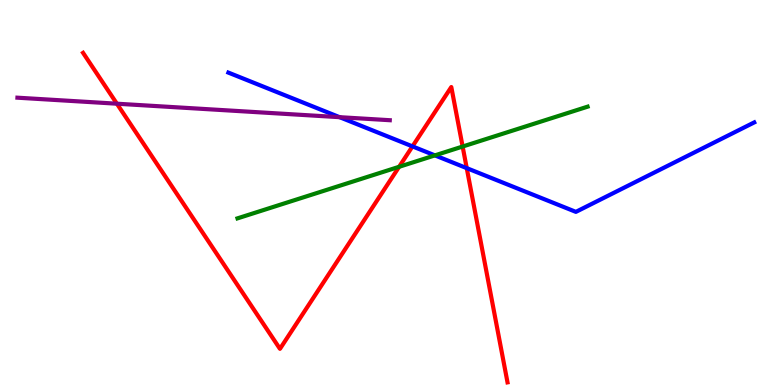[{'lines': ['blue', 'red'], 'intersections': [{'x': 5.32, 'y': 6.2}, {'x': 6.02, 'y': 5.63}]}, {'lines': ['green', 'red'], 'intersections': [{'x': 5.15, 'y': 5.67}, {'x': 5.97, 'y': 6.19}]}, {'lines': ['purple', 'red'], 'intersections': [{'x': 1.51, 'y': 7.31}]}, {'lines': ['blue', 'green'], 'intersections': [{'x': 5.61, 'y': 5.96}]}, {'lines': ['blue', 'purple'], 'intersections': [{'x': 4.38, 'y': 6.96}]}, {'lines': ['green', 'purple'], 'intersections': []}]